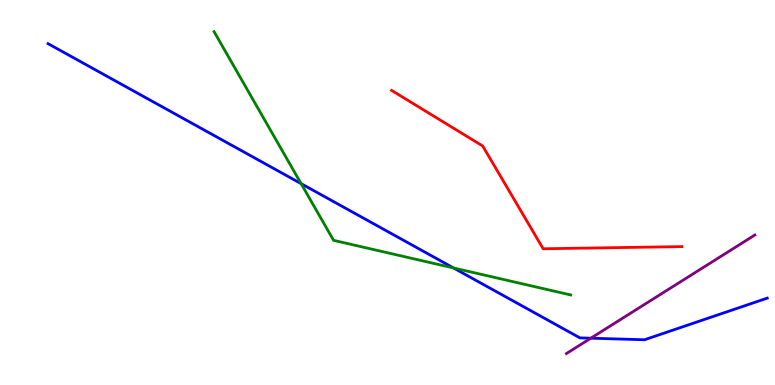[{'lines': ['blue', 'red'], 'intersections': []}, {'lines': ['green', 'red'], 'intersections': []}, {'lines': ['purple', 'red'], 'intersections': []}, {'lines': ['blue', 'green'], 'intersections': [{'x': 3.89, 'y': 5.23}, {'x': 5.85, 'y': 3.04}]}, {'lines': ['blue', 'purple'], 'intersections': [{'x': 7.62, 'y': 1.22}]}, {'lines': ['green', 'purple'], 'intersections': []}]